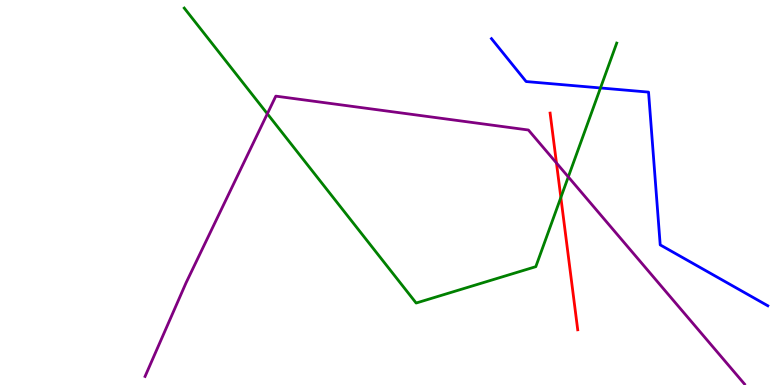[{'lines': ['blue', 'red'], 'intersections': []}, {'lines': ['green', 'red'], 'intersections': [{'x': 7.24, 'y': 4.87}]}, {'lines': ['purple', 'red'], 'intersections': [{'x': 7.18, 'y': 5.77}]}, {'lines': ['blue', 'green'], 'intersections': [{'x': 7.75, 'y': 7.72}]}, {'lines': ['blue', 'purple'], 'intersections': []}, {'lines': ['green', 'purple'], 'intersections': [{'x': 3.45, 'y': 7.05}, {'x': 7.33, 'y': 5.41}]}]